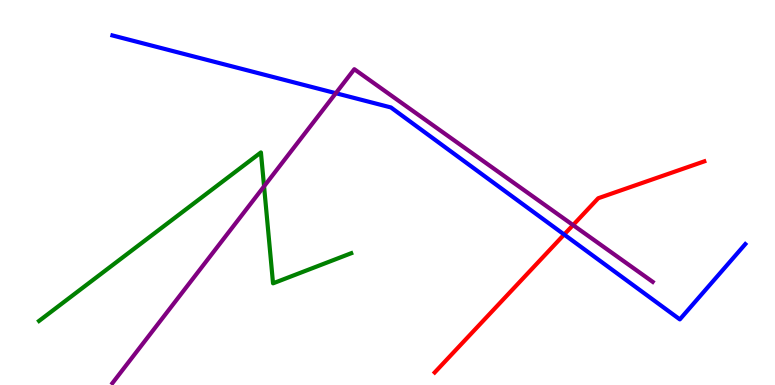[{'lines': ['blue', 'red'], 'intersections': [{'x': 7.28, 'y': 3.91}]}, {'lines': ['green', 'red'], 'intersections': []}, {'lines': ['purple', 'red'], 'intersections': [{'x': 7.39, 'y': 4.15}]}, {'lines': ['blue', 'green'], 'intersections': []}, {'lines': ['blue', 'purple'], 'intersections': [{'x': 4.33, 'y': 7.58}]}, {'lines': ['green', 'purple'], 'intersections': [{'x': 3.41, 'y': 5.16}]}]